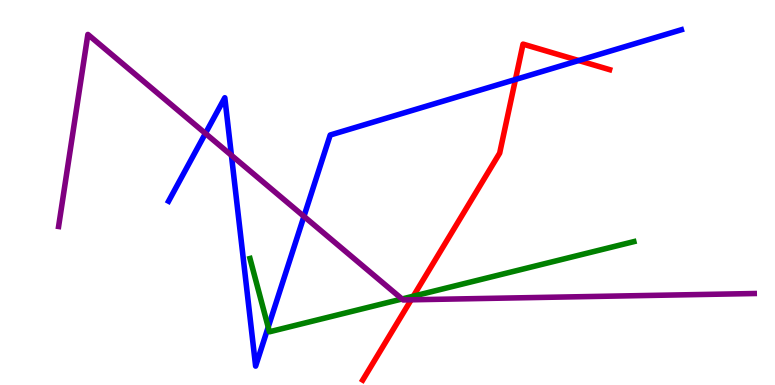[{'lines': ['blue', 'red'], 'intersections': [{'x': 6.65, 'y': 7.94}, {'x': 7.47, 'y': 8.43}]}, {'lines': ['green', 'red'], 'intersections': [{'x': 5.33, 'y': 2.31}]}, {'lines': ['purple', 'red'], 'intersections': [{'x': 5.31, 'y': 2.21}]}, {'lines': ['blue', 'green'], 'intersections': [{'x': 3.46, 'y': 1.5}]}, {'lines': ['blue', 'purple'], 'intersections': [{'x': 2.65, 'y': 6.53}, {'x': 2.99, 'y': 5.97}, {'x': 3.92, 'y': 4.38}]}, {'lines': ['green', 'purple'], 'intersections': [{'x': 5.19, 'y': 2.23}]}]